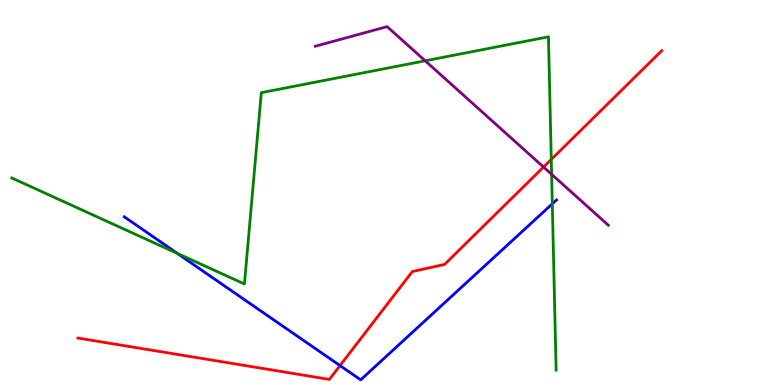[{'lines': ['blue', 'red'], 'intersections': [{'x': 4.39, 'y': 0.504}]}, {'lines': ['green', 'red'], 'intersections': [{'x': 7.11, 'y': 5.86}]}, {'lines': ['purple', 'red'], 'intersections': [{'x': 7.01, 'y': 5.66}]}, {'lines': ['blue', 'green'], 'intersections': [{'x': 2.29, 'y': 3.42}, {'x': 7.13, 'y': 4.71}]}, {'lines': ['blue', 'purple'], 'intersections': []}, {'lines': ['green', 'purple'], 'intersections': [{'x': 5.49, 'y': 8.42}, {'x': 7.12, 'y': 5.47}]}]